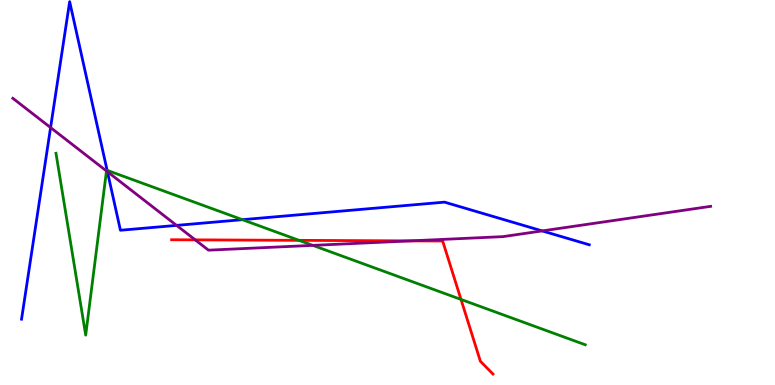[{'lines': ['blue', 'red'], 'intersections': []}, {'lines': ['green', 'red'], 'intersections': [{'x': 3.86, 'y': 3.76}, {'x': 5.95, 'y': 2.22}]}, {'lines': ['purple', 'red'], 'intersections': [{'x': 2.52, 'y': 3.77}, {'x': 5.3, 'y': 3.74}]}, {'lines': ['blue', 'green'], 'intersections': [{'x': 1.38, 'y': 5.58}, {'x': 3.13, 'y': 4.29}]}, {'lines': ['blue', 'purple'], 'intersections': [{'x': 0.653, 'y': 6.69}, {'x': 1.39, 'y': 5.54}, {'x': 2.28, 'y': 4.15}, {'x': 7.0, 'y': 4.0}]}, {'lines': ['green', 'purple'], 'intersections': [{'x': 1.37, 'y': 5.56}, {'x': 4.04, 'y': 3.63}]}]